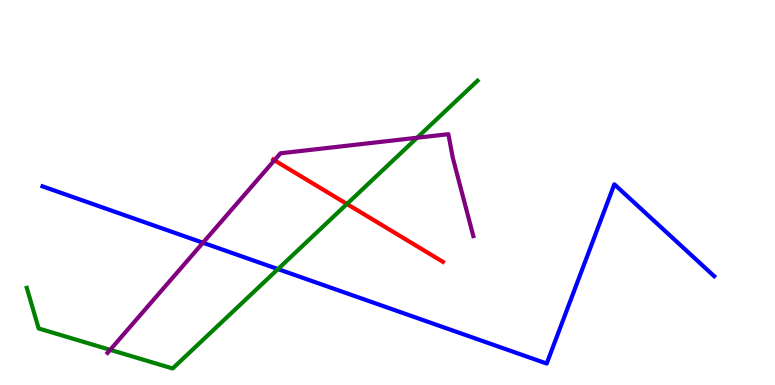[{'lines': ['blue', 'red'], 'intersections': []}, {'lines': ['green', 'red'], 'intersections': [{'x': 4.48, 'y': 4.7}]}, {'lines': ['purple', 'red'], 'intersections': [{'x': 3.54, 'y': 5.84}]}, {'lines': ['blue', 'green'], 'intersections': [{'x': 3.59, 'y': 3.01}]}, {'lines': ['blue', 'purple'], 'intersections': [{'x': 2.62, 'y': 3.7}]}, {'lines': ['green', 'purple'], 'intersections': [{'x': 1.42, 'y': 0.914}, {'x': 5.38, 'y': 6.42}]}]